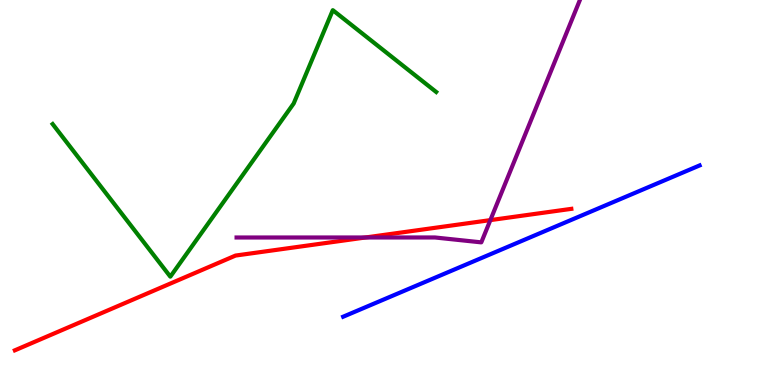[{'lines': ['blue', 'red'], 'intersections': []}, {'lines': ['green', 'red'], 'intersections': []}, {'lines': ['purple', 'red'], 'intersections': [{'x': 4.72, 'y': 3.83}, {'x': 6.33, 'y': 4.28}]}, {'lines': ['blue', 'green'], 'intersections': []}, {'lines': ['blue', 'purple'], 'intersections': []}, {'lines': ['green', 'purple'], 'intersections': []}]